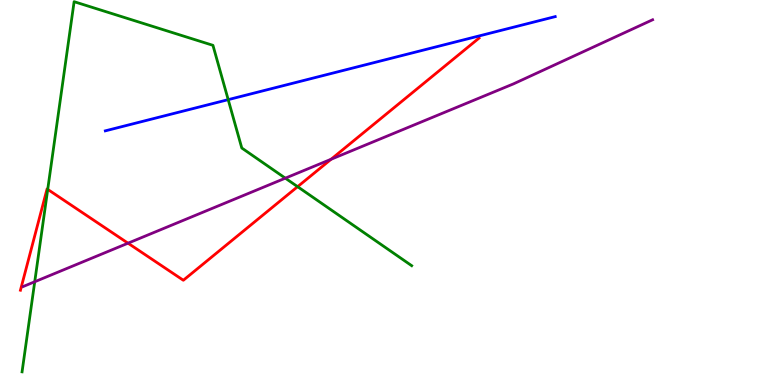[{'lines': ['blue', 'red'], 'intersections': []}, {'lines': ['green', 'red'], 'intersections': [{'x': 0.616, 'y': 5.08}, {'x': 3.84, 'y': 5.15}]}, {'lines': ['purple', 'red'], 'intersections': [{'x': 1.65, 'y': 3.68}, {'x': 4.27, 'y': 5.86}]}, {'lines': ['blue', 'green'], 'intersections': [{'x': 2.94, 'y': 7.41}]}, {'lines': ['blue', 'purple'], 'intersections': []}, {'lines': ['green', 'purple'], 'intersections': [{'x': 0.448, 'y': 2.68}, {'x': 3.68, 'y': 5.37}]}]